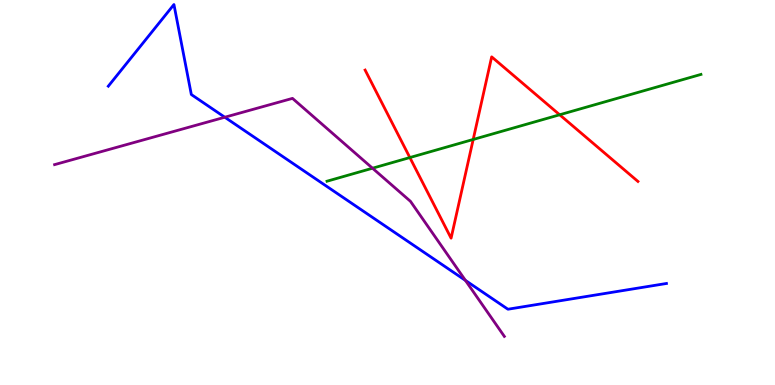[{'lines': ['blue', 'red'], 'intersections': []}, {'lines': ['green', 'red'], 'intersections': [{'x': 5.29, 'y': 5.91}, {'x': 6.11, 'y': 6.38}, {'x': 7.22, 'y': 7.02}]}, {'lines': ['purple', 'red'], 'intersections': []}, {'lines': ['blue', 'green'], 'intersections': []}, {'lines': ['blue', 'purple'], 'intersections': [{'x': 2.9, 'y': 6.95}, {'x': 6.01, 'y': 2.72}]}, {'lines': ['green', 'purple'], 'intersections': [{'x': 4.81, 'y': 5.63}]}]